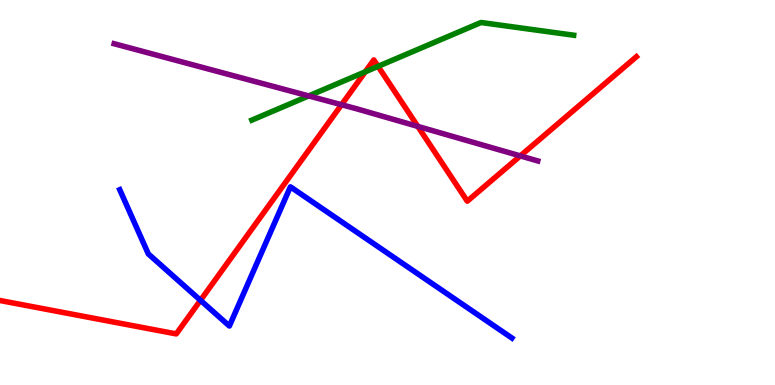[{'lines': ['blue', 'red'], 'intersections': [{'x': 2.59, 'y': 2.2}]}, {'lines': ['green', 'red'], 'intersections': [{'x': 4.71, 'y': 8.13}, {'x': 4.88, 'y': 8.28}]}, {'lines': ['purple', 'red'], 'intersections': [{'x': 4.41, 'y': 7.28}, {'x': 5.39, 'y': 6.72}, {'x': 6.71, 'y': 5.95}]}, {'lines': ['blue', 'green'], 'intersections': []}, {'lines': ['blue', 'purple'], 'intersections': []}, {'lines': ['green', 'purple'], 'intersections': [{'x': 3.98, 'y': 7.51}]}]